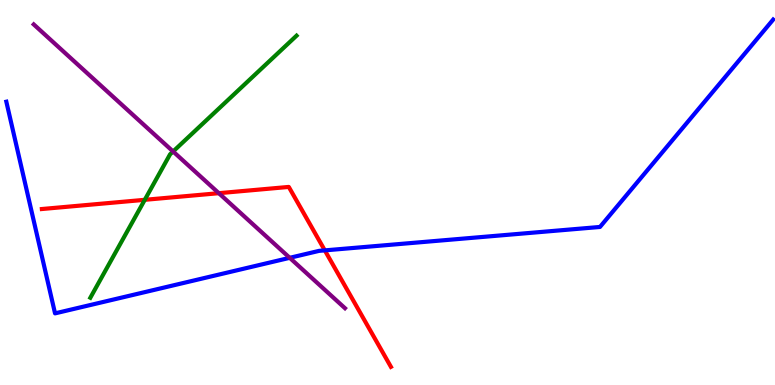[{'lines': ['blue', 'red'], 'intersections': [{'x': 4.19, 'y': 3.5}]}, {'lines': ['green', 'red'], 'intersections': [{'x': 1.87, 'y': 4.81}]}, {'lines': ['purple', 'red'], 'intersections': [{'x': 2.82, 'y': 4.98}]}, {'lines': ['blue', 'green'], 'intersections': []}, {'lines': ['blue', 'purple'], 'intersections': [{'x': 3.74, 'y': 3.3}]}, {'lines': ['green', 'purple'], 'intersections': [{'x': 2.23, 'y': 6.07}]}]